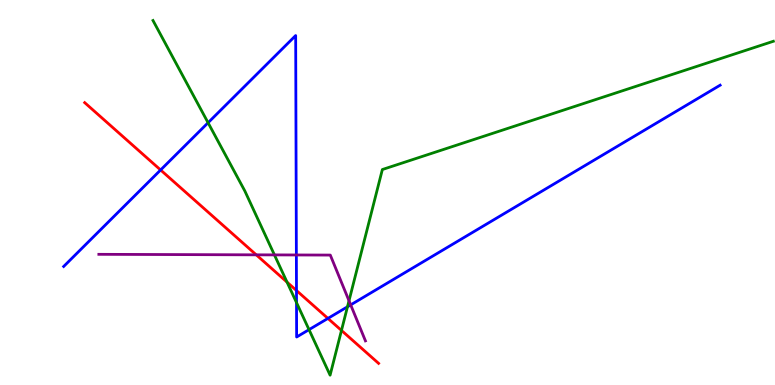[{'lines': ['blue', 'red'], 'intersections': [{'x': 2.07, 'y': 5.58}, {'x': 3.83, 'y': 2.45}, {'x': 4.23, 'y': 1.73}]}, {'lines': ['green', 'red'], 'intersections': [{'x': 3.7, 'y': 2.67}, {'x': 4.41, 'y': 1.42}]}, {'lines': ['purple', 'red'], 'intersections': [{'x': 3.31, 'y': 3.38}]}, {'lines': ['blue', 'green'], 'intersections': [{'x': 2.68, 'y': 6.81}, {'x': 3.83, 'y': 2.14}, {'x': 3.99, 'y': 1.44}, {'x': 4.48, 'y': 2.03}]}, {'lines': ['blue', 'purple'], 'intersections': [{'x': 3.82, 'y': 3.38}, {'x': 4.53, 'y': 2.08}]}, {'lines': ['green', 'purple'], 'intersections': [{'x': 3.54, 'y': 3.38}, {'x': 4.5, 'y': 2.19}]}]